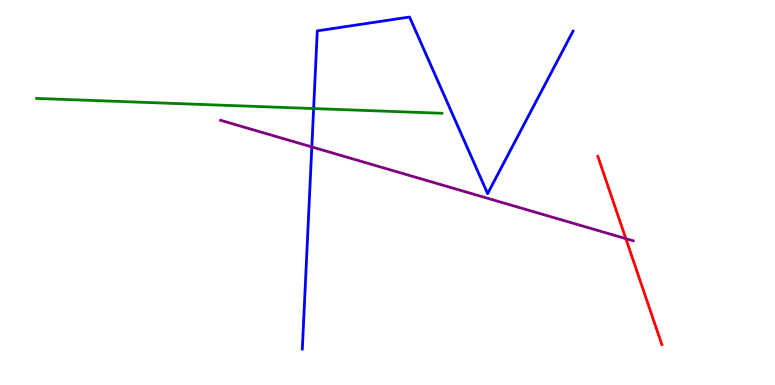[{'lines': ['blue', 'red'], 'intersections': []}, {'lines': ['green', 'red'], 'intersections': []}, {'lines': ['purple', 'red'], 'intersections': [{'x': 8.08, 'y': 3.8}]}, {'lines': ['blue', 'green'], 'intersections': [{'x': 4.05, 'y': 7.18}]}, {'lines': ['blue', 'purple'], 'intersections': [{'x': 4.02, 'y': 6.18}]}, {'lines': ['green', 'purple'], 'intersections': []}]